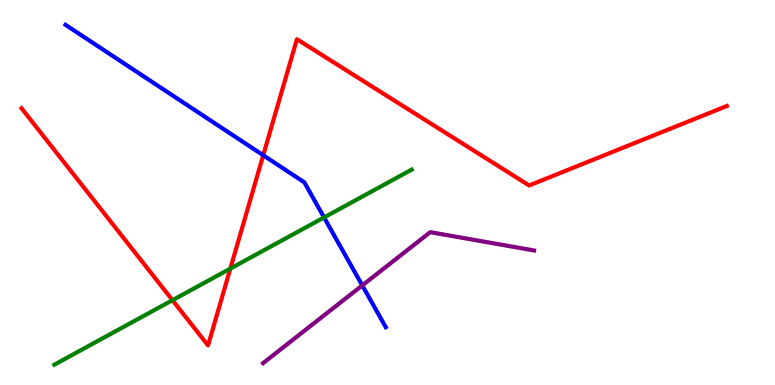[{'lines': ['blue', 'red'], 'intersections': [{'x': 3.4, 'y': 5.97}]}, {'lines': ['green', 'red'], 'intersections': [{'x': 2.23, 'y': 2.2}, {'x': 2.97, 'y': 3.02}]}, {'lines': ['purple', 'red'], 'intersections': []}, {'lines': ['blue', 'green'], 'intersections': [{'x': 4.18, 'y': 4.35}]}, {'lines': ['blue', 'purple'], 'intersections': [{'x': 4.67, 'y': 2.59}]}, {'lines': ['green', 'purple'], 'intersections': []}]